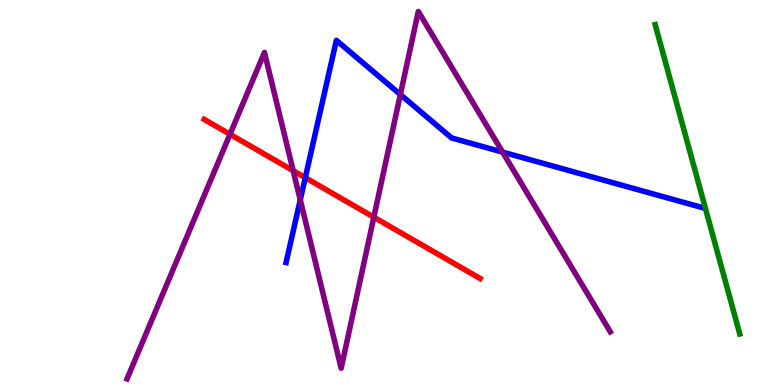[{'lines': ['blue', 'red'], 'intersections': [{'x': 3.94, 'y': 5.38}]}, {'lines': ['green', 'red'], 'intersections': []}, {'lines': ['purple', 'red'], 'intersections': [{'x': 2.97, 'y': 6.51}, {'x': 3.78, 'y': 5.57}, {'x': 4.82, 'y': 4.36}]}, {'lines': ['blue', 'green'], 'intersections': []}, {'lines': ['blue', 'purple'], 'intersections': [{'x': 3.87, 'y': 4.81}, {'x': 5.17, 'y': 7.54}, {'x': 6.48, 'y': 6.05}]}, {'lines': ['green', 'purple'], 'intersections': []}]